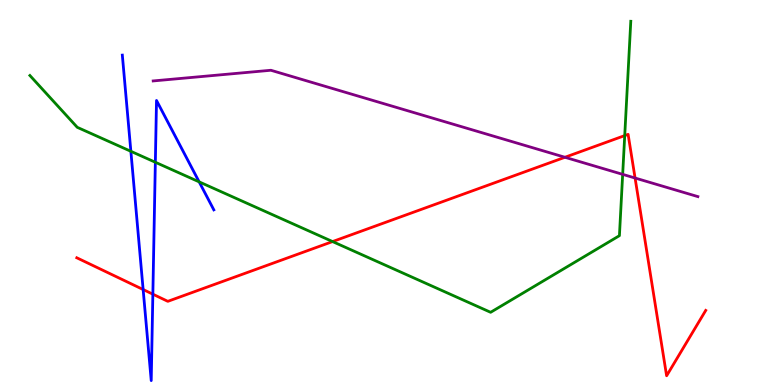[{'lines': ['blue', 'red'], 'intersections': [{'x': 1.85, 'y': 2.48}, {'x': 1.97, 'y': 2.36}]}, {'lines': ['green', 'red'], 'intersections': [{'x': 4.29, 'y': 3.73}, {'x': 8.06, 'y': 6.48}]}, {'lines': ['purple', 'red'], 'intersections': [{'x': 7.29, 'y': 5.91}, {'x': 8.19, 'y': 5.38}]}, {'lines': ['blue', 'green'], 'intersections': [{'x': 1.69, 'y': 6.07}, {'x': 2.0, 'y': 5.79}, {'x': 2.57, 'y': 5.28}]}, {'lines': ['blue', 'purple'], 'intersections': []}, {'lines': ['green', 'purple'], 'intersections': [{'x': 8.03, 'y': 5.47}]}]